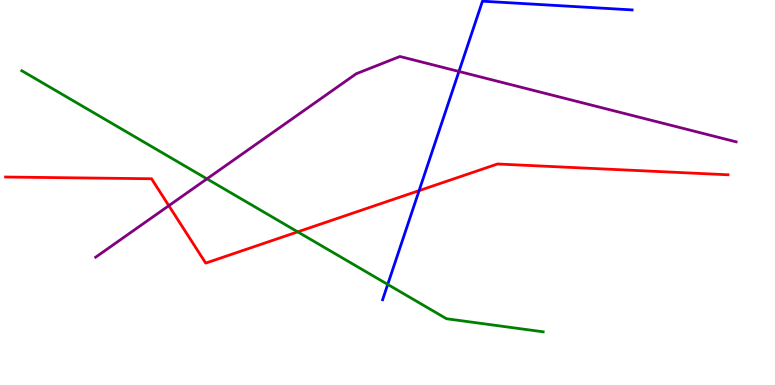[{'lines': ['blue', 'red'], 'intersections': [{'x': 5.41, 'y': 5.05}]}, {'lines': ['green', 'red'], 'intersections': [{'x': 3.84, 'y': 3.98}]}, {'lines': ['purple', 'red'], 'intersections': [{'x': 2.18, 'y': 4.66}]}, {'lines': ['blue', 'green'], 'intersections': [{'x': 5.0, 'y': 2.61}]}, {'lines': ['blue', 'purple'], 'intersections': [{'x': 5.92, 'y': 8.14}]}, {'lines': ['green', 'purple'], 'intersections': [{'x': 2.67, 'y': 5.35}]}]